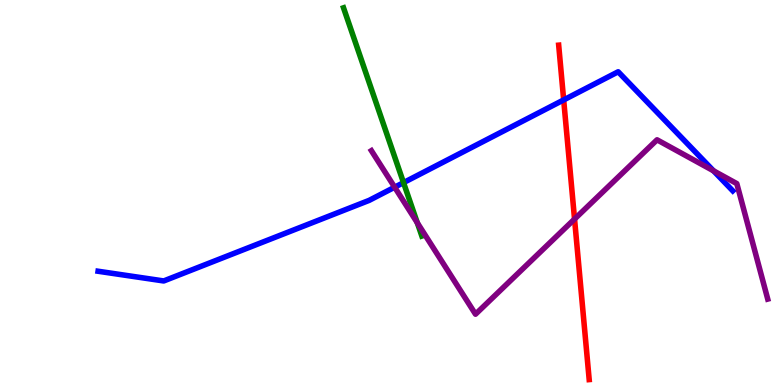[{'lines': ['blue', 'red'], 'intersections': [{'x': 7.27, 'y': 7.4}]}, {'lines': ['green', 'red'], 'intersections': []}, {'lines': ['purple', 'red'], 'intersections': [{'x': 7.41, 'y': 4.31}]}, {'lines': ['blue', 'green'], 'intersections': [{'x': 5.21, 'y': 5.26}]}, {'lines': ['blue', 'purple'], 'intersections': [{'x': 5.09, 'y': 5.14}, {'x': 9.21, 'y': 5.56}]}, {'lines': ['green', 'purple'], 'intersections': [{'x': 5.38, 'y': 4.21}]}]